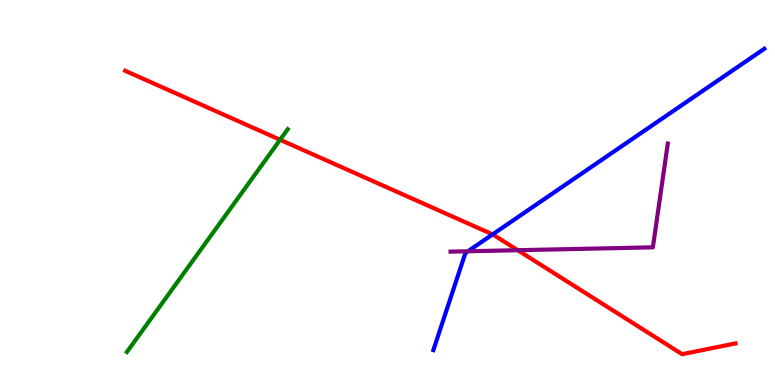[{'lines': ['blue', 'red'], 'intersections': [{'x': 6.36, 'y': 3.91}]}, {'lines': ['green', 'red'], 'intersections': [{'x': 3.61, 'y': 6.37}]}, {'lines': ['purple', 'red'], 'intersections': [{'x': 6.68, 'y': 3.5}]}, {'lines': ['blue', 'green'], 'intersections': []}, {'lines': ['blue', 'purple'], 'intersections': [{'x': 6.04, 'y': 3.47}]}, {'lines': ['green', 'purple'], 'intersections': []}]